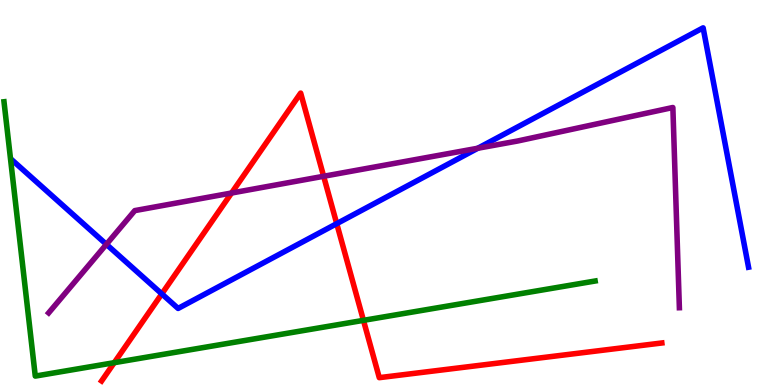[{'lines': ['blue', 'red'], 'intersections': [{'x': 2.09, 'y': 2.37}, {'x': 4.34, 'y': 4.19}]}, {'lines': ['green', 'red'], 'intersections': [{'x': 1.47, 'y': 0.58}, {'x': 4.69, 'y': 1.68}]}, {'lines': ['purple', 'red'], 'intersections': [{'x': 2.99, 'y': 4.99}, {'x': 4.18, 'y': 5.42}]}, {'lines': ['blue', 'green'], 'intersections': []}, {'lines': ['blue', 'purple'], 'intersections': [{'x': 1.37, 'y': 3.65}, {'x': 6.17, 'y': 6.15}]}, {'lines': ['green', 'purple'], 'intersections': []}]